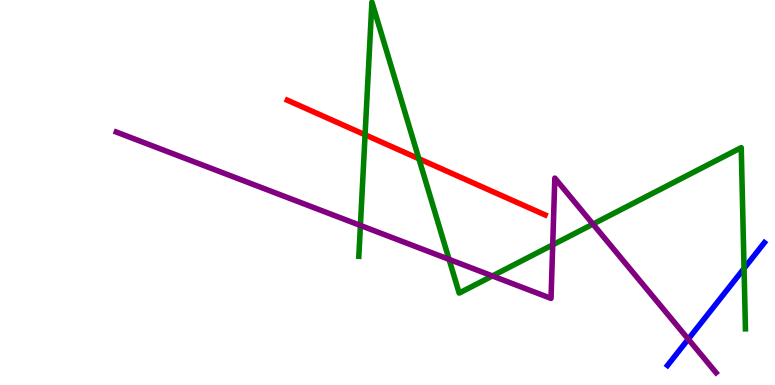[{'lines': ['blue', 'red'], 'intersections': []}, {'lines': ['green', 'red'], 'intersections': [{'x': 4.71, 'y': 6.5}, {'x': 5.41, 'y': 5.88}]}, {'lines': ['purple', 'red'], 'intersections': []}, {'lines': ['blue', 'green'], 'intersections': [{'x': 9.6, 'y': 3.03}]}, {'lines': ['blue', 'purple'], 'intersections': [{'x': 8.88, 'y': 1.19}]}, {'lines': ['green', 'purple'], 'intersections': [{'x': 4.65, 'y': 4.14}, {'x': 5.79, 'y': 3.26}, {'x': 6.35, 'y': 2.83}, {'x': 7.13, 'y': 3.64}, {'x': 7.65, 'y': 4.18}]}]